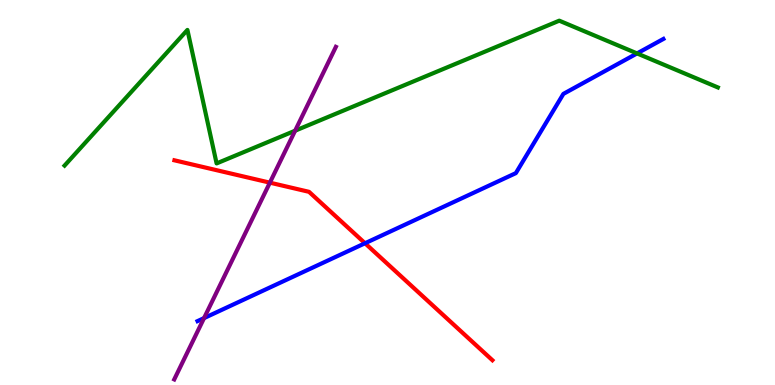[{'lines': ['blue', 'red'], 'intersections': [{'x': 4.71, 'y': 3.68}]}, {'lines': ['green', 'red'], 'intersections': []}, {'lines': ['purple', 'red'], 'intersections': [{'x': 3.48, 'y': 5.26}]}, {'lines': ['blue', 'green'], 'intersections': [{'x': 8.22, 'y': 8.61}]}, {'lines': ['blue', 'purple'], 'intersections': [{'x': 2.63, 'y': 1.74}]}, {'lines': ['green', 'purple'], 'intersections': [{'x': 3.81, 'y': 6.6}]}]